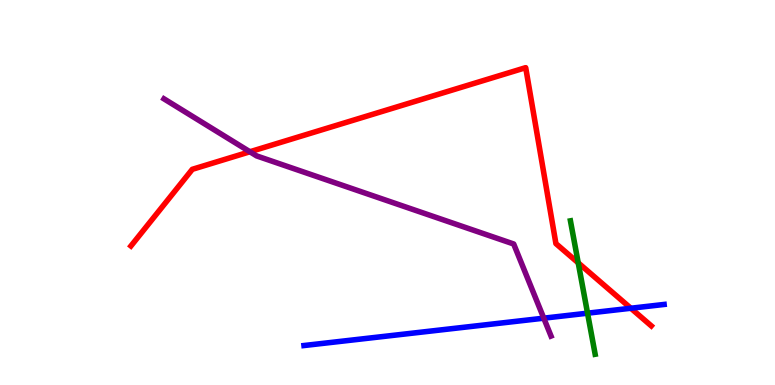[{'lines': ['blue', 'red'], 'intersections': [{'x': 8.14, 'y': 1.99}]}, {'lines': ['green', 'red'], 'intersections': [{'x': 7.46, 'y': 3.17}]}, {'lines': ['purple', 'red'], 'intersections': [{'x': 3.22, 'y': 6.06}]}, {'lines': ['blue', 'green'], 'intersections': [{'x': 7.58, 'y': 1.87}]}, {'lines': ['blue', 'purple'], 'intersections': [{'x': 7.02, 'y': 1.74}]}, {'lines': ['green', 'purple'], 'intersections': []}]